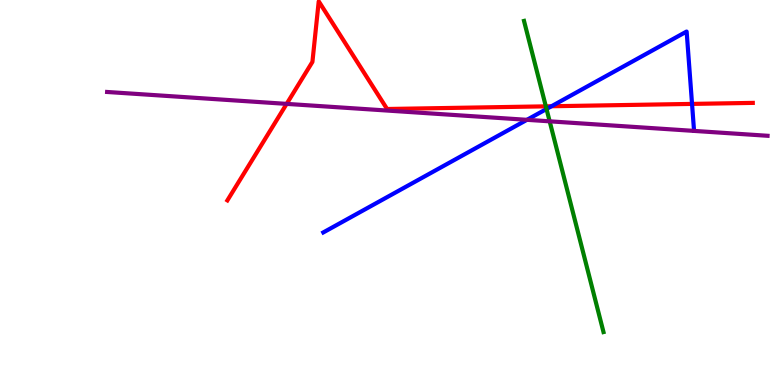[{'lines': ['blue', 'red'], 'intersections': [{'x': 7.12, 'y': 7.24}, {'x': 8.93, 'y': 7.3}]}, {'lines': ['green', 'red'], 'intersections': [{'x': 7.04, 'y': 7.24}]}, {'lines': ['purple', 'red'], 'intersections': [{'x': 3.7, 'y': 7.3}]}, {'lines': ['blue', 'green'], 'intersections': [{'x': 7.05, 'y': 7.17}]}, {'lines': ['blue', 'purple'], 'intersections': [{'x': 6.8, 'y': 6.89}]}, {'lines': ['green', 'purple'], 'intersections': [{'x': 7.09, 'y': 6.85}]}]